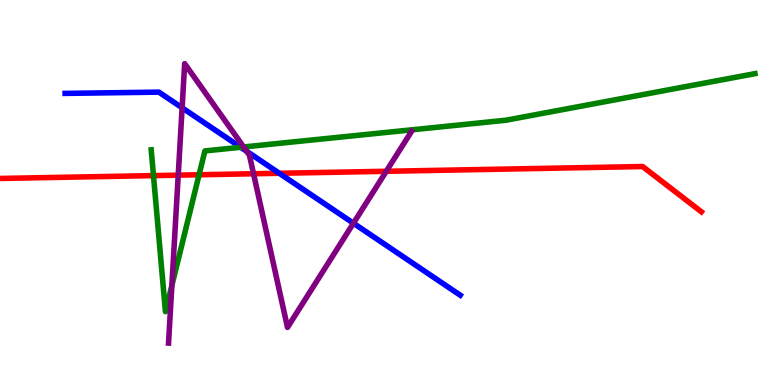[{'lines': ['blue', 'red'], 'intersections': [{'x': 3.6, 'y': 5.5}]}, {'lines': ['green', 'red'], 'intersections': [{'x': 1.98, 'y': 5.44}, {'x': 2.57, 'y': 5.46}]}, {'lines': ['purple', 'red'], 'intersections': [{'x': 2.3, 'y': 5.45}, {'x': 3.27, 'y': 5.49}, {'x': 4.98, 'y': 5.55}]}, {'lines': ['blue', 'green'], 'intersections': [{'x': 3.11, 'y': 6.17}]}, {'lines': ['blue', 'purple'], 'intersections': [{'x': 2.35, 'y': 7.2}, {'x': 3.18, 'y': 6.07}, {'x': 4.56, 'y': 4.2}]}, {'lines': ['green', 'purple'], 'intersections': [{'x': 2.22, 'y': 2.58}, {'x': 3.14, 'y': 6.18}]}]